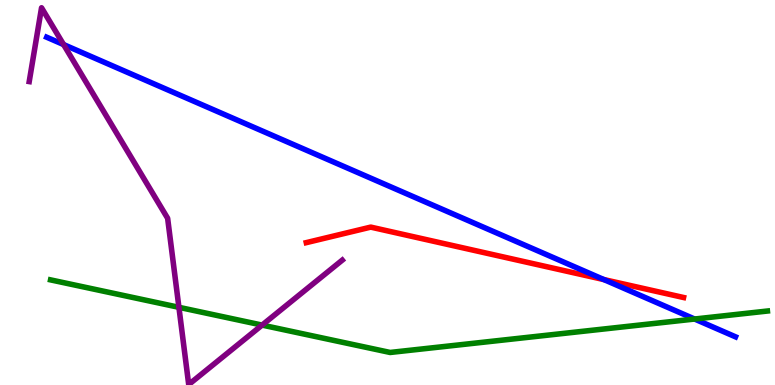[{'lines': ['blue', 'red'], 'intersections': [{'x': 7.79, 'y': 2.74}]}, {'lines': ['green', 'red'], 'intersections': []}, {'lines': ['purple', 'red'], 'intersections': []}, {'lines': ['blue', 'green'], 'intersections': [{'x': 8.96, 'y': 1.71}]}, {'lines': ['blue', 'purple'], 'intersections': [{'x': 0.82, 'y': 8.84}]}, {'lines': ['green', 'purple'], 'intersections': [{'x': 2.31, 'y': 2.02}, {'x': 3.38, 'y': 1.56}]}]